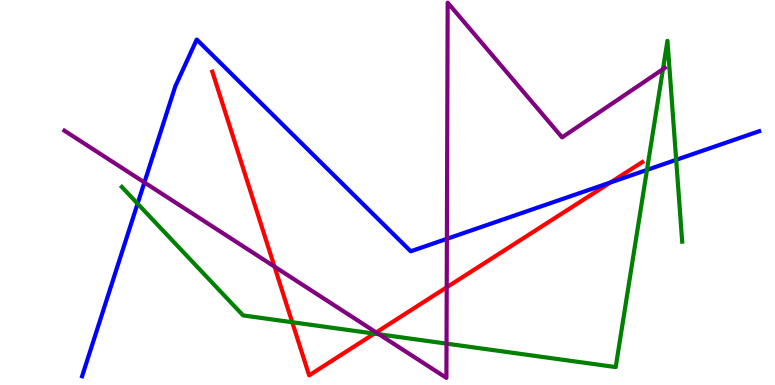[{'lines': ['blue', 'red'], 'intersections': [{'x': 7.88, 'y': 5.26}]}, {'lines': ['green', 'red'], 'intersections': [{'x': 3.77, 'y': 1.63}, {'x': 4.83, 'y': 1.33}]}, {'lines': ['purple', 'red'], 'intersections': [{'x': 3.54, 'y': 3.07}, {'x': 4.85, 'y': 1.37}, {'x': 5.76, 'y': 2.54}]}, {'lines': ['blue', 'green'], 'intersections': [{'x': 1.78, 'y': 4.71}, {'x': 8.35, 'y': 5.59}, {'x': 8.72, 'y': 5.85}]}, {'lines': ['blue', 'purple'], 'intersections': [{'x': 1.86, 'y': 5.26}, {'x': 5.77, 'y': 3.8}]}, {'lines': ['green', 'purple'], 'intersections': [{'x': 4.89, 'y': 1.32}, {'x': 5.76, 'y': 1.07}, {'x': 8.55, 'y': 8.2}]}]